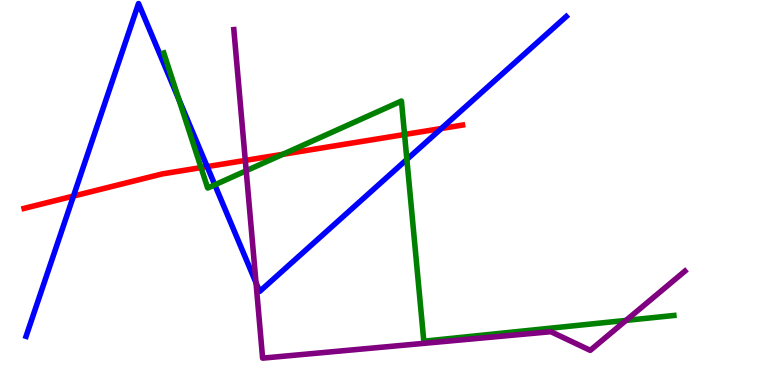[{'lines': ['blue', 'red'], 'intersections': [{'x': 0.948, 'y': 4.91}, {'x': 2.67, 'y': 5.67}, {'x': 5.69, 'y': 6.66}]}, {'lines': ['green', 'red'], 'intersections': [{'x': 2.59, 'y': 5.65}, {'x': 3.65, 'y': 5.99}, {'x': 5.22, 'y': 6.51}]}, {'lines': ['purple', 'red'], 'intersections': [{'x': 3.17, 'y': 5.83}]}, {'lines': ['blue', 'green'], 'intersections': [{'x': 2.31, 'y': 7.42}, {'x': 2.77, 'y': 5.2}, {'x': 5.25, 'y': 5.86}]}, {'lines': ['blue', 'purple'], 'intersections': [{'x': 3.3, 'y': 2.66}]}, {'lines': ['green', 'purple'], 'intersections': [{'x': 3.18, 'y': 5.57}, {'x': 8.08, 'y': 1.68}]}]